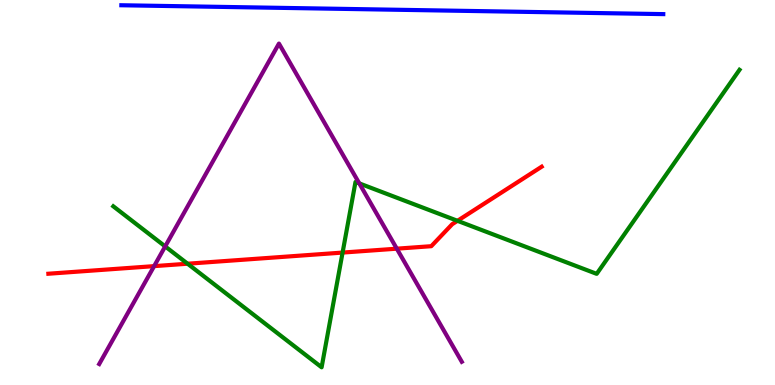[{'lines': ['blue', 'red'], 'intersections': []}, {'lines': ['green', 'red'], 'intersections': [{'x': 2.42, 'y': 3.15}, {'x': 4.42, 'y': 3.44}, {'x': 5.9, 'y': 4.26}]}, {'lines': ['purple', 'red'], 'intersections': [{'x': 1.99, 'y': 3.09}, {'x': 5.12, 'y': 3.54}]}, {'lines': ['blue', 'green'], 'intersections': []}, {'lines': ['blue', 'purple'], 'intersections': []}, {'lines': ['green', 'purple'], 'intersections': [{'x': 2.13, 'y': 3.6}, {'x': 4.64, 'y': 5.24}]}]